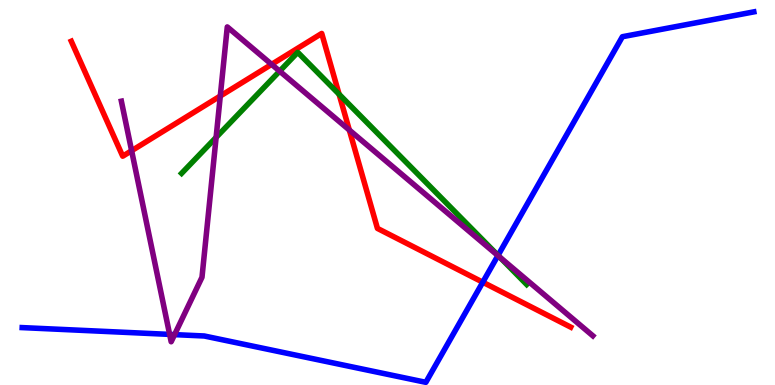[{'lines': ['blue', 'red'], 'intersections': [{'x': 6.23, 'y': 2.67}]}, {'lines': ['green', 'red'], 'intersections': [{'x': 4.38, 'y': 7.55}]}, {'lines': ['purple', 'red'], 'intersections': [{'x': 1.7, 'y': 6.09}, {'x': 2.84, 'y': 7.51}, {'x': 3.5, 'y': 8.33}, {'x': 4.51, 'y': 6.62}]}, {'lines': ['blue', 'green'], 'intersections': [{'x': 6.43, 'y': 3.37}]}, {'lines': ['blue', 'purple'], 'intersections': [{'x': 2.19, 'y': 1.31}, {'x': 2.25, 'y': 1.31}, {'x': 6.42, 'y': 3.36}]}, {'lines': ['green', 'purple'], 'intersections': [{'x': 2.79, 'y': 6.43}, {'x': 3.61, 'y': 8.15}, {'x': 6.45, 'y': 3.32}]}]